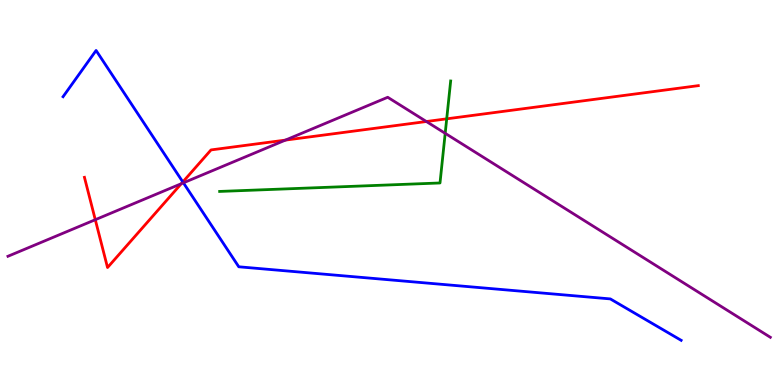[{'lines': ['blue', 'red'], 'intersections': [{'x': 2.36, 'y': 5.27}]}, {'lines': ['green', 'red'], 'intersections': [{'x': 5.76, 'y': 6.91}]}, {'lines': ['purple', 'red'], 'intersections': [{'x': 1.23, 'y': 4.29}, {'x': 2.34, 'y': 5.23}, {'x': 3.68, 'y': 6.36}, {'x': 5.5, 'y': 6.84}]}, {'lines': ['blue', 'green'], 'intersections': []}, {'lines': ['blue', 'purple'], 'intersections': [{'x': 2.37, 'y': 5.25}]}, {'lines': ['green', 'purple'], 'intersections': [{'x': 5.74, 'y': 6.54}]}]